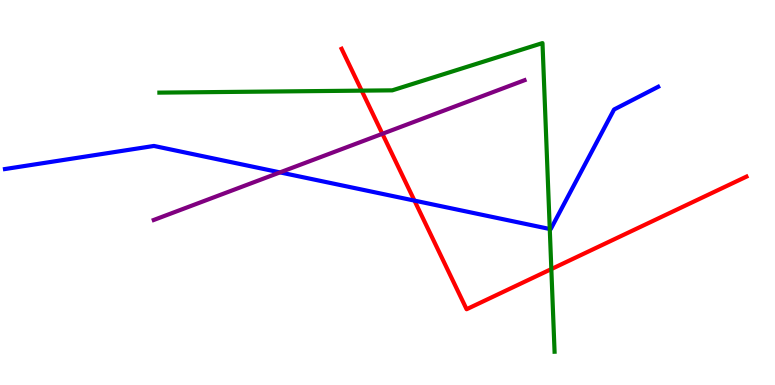[{'lines': ['blue', 'red'], 'intersections': [{'x': 5.35, 'y': 4.79}]}, {'lines': ['green', 'red'], 'intersections': [{'x': 4.67, 'y': 7.65}, {'x': 7.11, 'y': 3.01}]}, {'lines': ['purple', 'red'], 'intersections': [{'x': 4.93, 'y': 6.52}]}, {'lines': ['blue', 'green'], 'intersections': [{'x': 7.09, 'y': 4.05}]}, {'lines': ['blue', 'purple'], 'intersections': [{'x': 3.61, 'y': 5.52}]}, {'lines': ['green', 'purple'], 'intersections': []}]